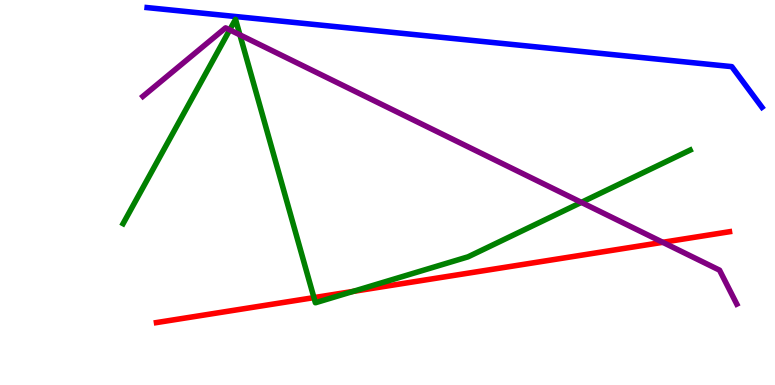[{'lines': ['blue', 'red'], 'intersections': []}, {'lines': ['green', 'red'], 'intersections': [{'x': 4.05, 'y': 2.27}, {'x': 4.56, 'y': 2.43}]}, {'lines': ['purple', 'red'], 'intersections': [{'x': 8.55, 'y': 3.71}]}, {'lines': ['blue', 'green'], 'intersections': []}, {'lines': ['blue', 'purple'], 'intersections': []}, {'lines': ['green', 'purple'], 'intersections': [{'x': 2.96, 'y': 9.22}, {'x': 3.1, 'y': 9.09}, {'x': 7.5, 'y': 4.74}]}]